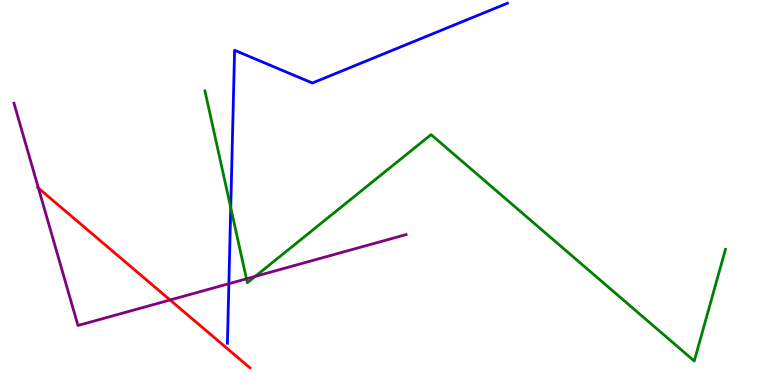[{'lines': ['blue', 'red'], 'intersections': []}, {'lines': ['green', 'red'], 'intersections': []}, {'lines': ['purple', 'red'], 'intersections': [{'x': 0.496, 'y': 5.11}, {'x': 2.19, 'y': 2.21}]}, {'lines': ['blue', 'green'], 'intersections': [{'x': 2.98, 'y': 4.61}]}, {'lines': ['blue', 'purple'], 'intersections': [{'x': 2.95, 'y': 2.63}]}, {'lines': ['green', 'purple'], 'intersections': [{'x': 3.18, 'y': 2.76}, {'x': 3.29, 'y': 2.82}]}]